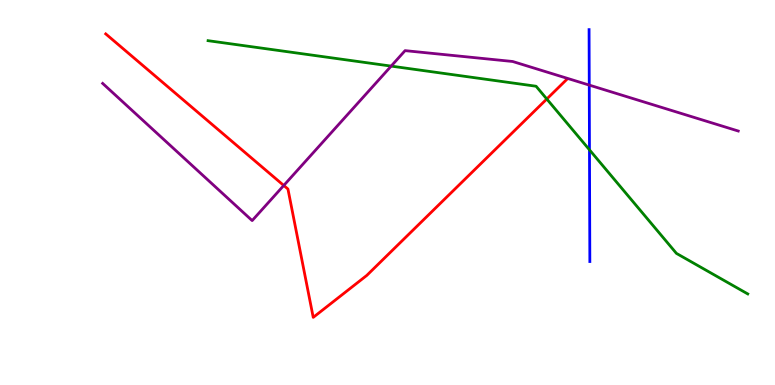[{'lines': ['blue', 'red'], 'intersections': []}, {'lines': ['green', 'red'], 'intersections': [{'x': 7.06, 'y': 7.43}]}, {'lines': ['purple', 'red'], 'intersections': [{'x': 3.66, 'y': 5.18}]}, {'lines': ['blue', 'green'], 'intersections': [{'x': 7.61, 'y': 6.11}]}, {'lines': ['blue', 'purple'], 'intersections': [{'x': 7.6, 'y': 7.79}]}, {'lines': ['green', 'purple'], 'intersections': [{'x': 5.05, 'y': 8.28}]}]